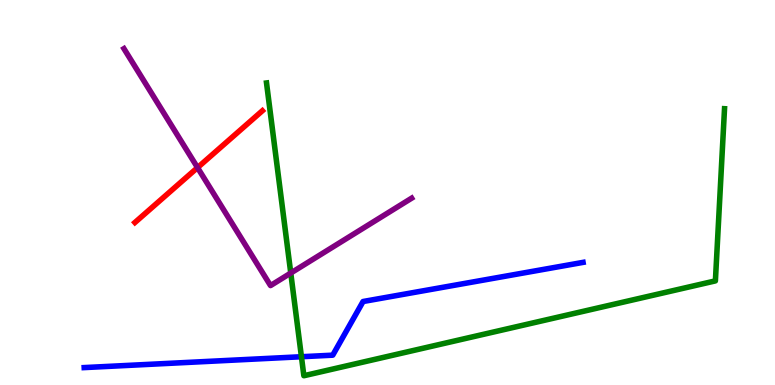[{'lines': ['blue', 'red'], 'intersections': []}, {'lines': ['green', 'red'], 'intersections': []}, {'lines': ['purple', 'red'], 'intersections': [{'x': 2.55, 'y': 5.65}]}, {'lines': ['blue', 'green'], 'intersections': [{'x': 3.89, 'y': 0.734}]}, {'lines': ['blue', 'purple'], 'intersections': []}, {'lines': ['green', 'purple'], 'intersections': [{'x': 3.75, 'y': 2.91}]}]